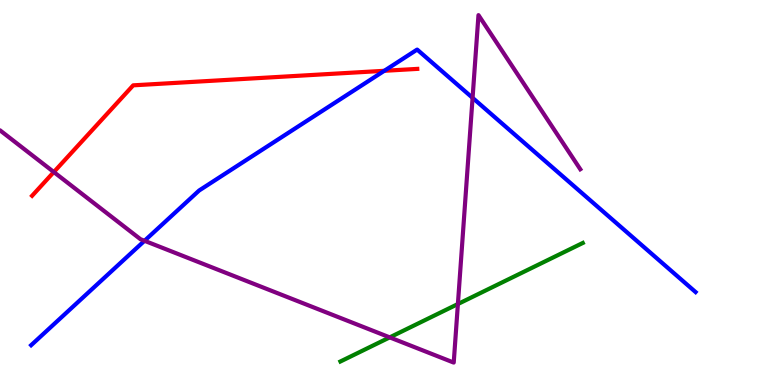[{'lines': ['blue', 'red'], 'intersections': [{'x': 4.96, 'y': 8.16}]}, {'lines': ['green', 'red'], 'intersections': []}, {'lines': ['purple', 'red'], 'intersections': [{'x': 0.694, 'y': 5.53}]}, {'lines': ['blue', 'green'], 'intersections': []}, {'lines': ['blue', 'purple'], 'intersections': [{'x': 1.86, 'y': 3.75}, {'x': 6.1, 'y': 7.46}]}, {'lines': ['green', 'purple'], 'intersections': [{'x': 5.03, 'y': 1.24}, {'x': 5.91, 'y': 2.1}]}]